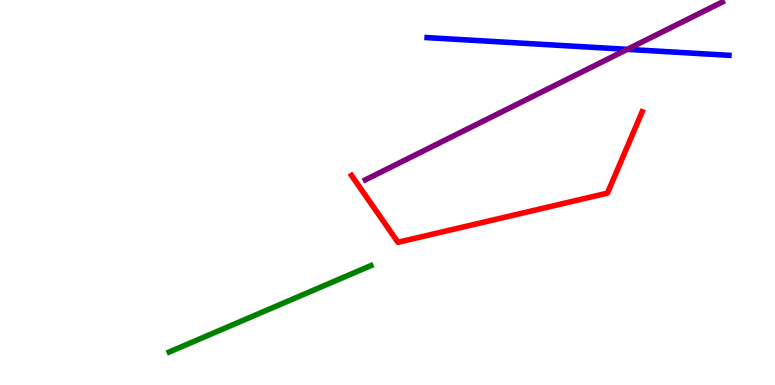[{'lines': ['blue', 'red'], 'intersections': []}, {'lines': ['green', 'red'], 'intersections': []}, {'lines': ['purple', 'red'], 'intersections': []}, {'lines': ['blue', 'green'], 'intersections': []}, {'lines': ['blue', 'purple'], 'intersections': [{'x': 8.09, 'y': 8.72}]}, {'lines': ['green', 'purple'], 'intersections': []}]